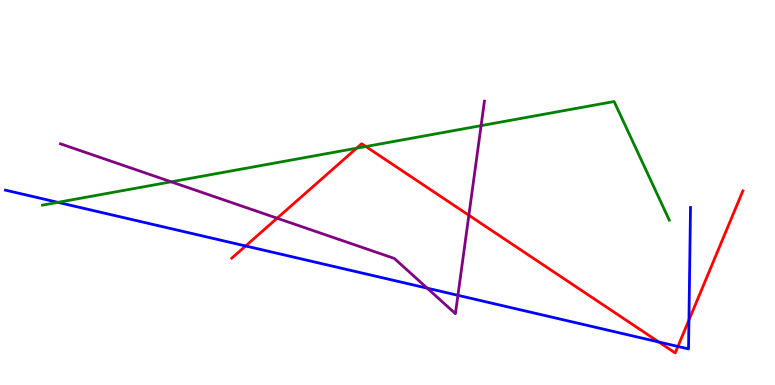[{'lines': ['blue', 'red'], 'intersections': [{'x': 3.17, 'y': 3.61}, {'x': 8.5, 'y': 1.12}, {'x': 8.75, 'y': 1.0}, {'x': 8.89, 'y': 1.69}]}, {'lines': ['green', 'red'], 'intersections': [{'x': 4.6, 'y': 6.15}, {'x': 4.72, 'y': 6.19}]}, {'lines': ['purple', 'red'], 'intersections': [{'x': 3.58, 'y': 4.33}, {'x': 6.05, 'y': 4.41}]}, {'lines': ['blue', 'green'], 'intersections': [{'x': 0.747, 'y': 4.74}]}, {'lines': ['blue', 'purple'], 'intersections': [{'x': 5.51, 'y': 2.51}, {'x': 5.91, 'y': 2.33}]}, {'lines': ['green', 'purple'], 'intersections': [{'x': 2.21, 'y': 5.28}, {'x': 6.21, 'y': 6.74}]}]